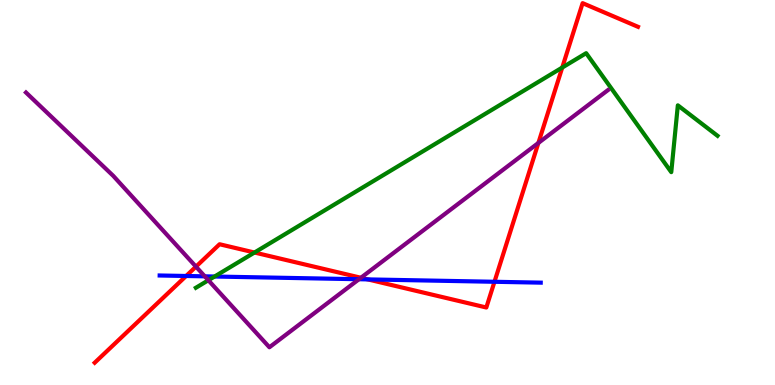[{'lines': ['blue', 'red'], 'intersections': [{'x': 2.4, 'y': 2.83}, {'x': 4.75, 'y': 2.74}, {'x': 6.38, 'y': 2.68}]}, {'lines': ['green', 'red'], 'intersections': [{'x': 3.28, 'y': 3.44}, {'x': 7.25, 'y': 8.25}]}, {'lines': ['purple', 'red'], 'intersections': [{'x': 2.53, 'y': 3.07}, {'x': 4.66, 'y': 2.79}, {'x': 6.95, 'y': 6.29}]}, {'lines': ['blue', 'green'], 'intersections': [{'x': 2.77, 'y': 2.82}]}, {'lines': ['blue', 'purple'], 'intersections': [{'x': 2.64, 'y': 2.82}, {'x': 4.63, 'y': 2.75}]}, {'lines': ['green', 'purple'], 'intersections': [{'x': 2.69, 'y': 2.72}]}]